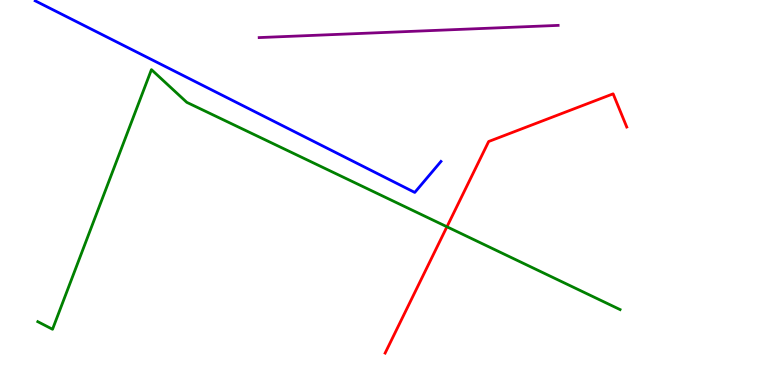[{'lines': ['blue', 'red'], 'intersections': []}, {'lines': ['green', 'red'], 'intersections': [{'x': 5.77, 'y': 4.11}]}, {'lines': ['purple', 'red'], 'intersections': []}, {'lines': ['blue', 'green'], 'intersections': []}, {'lines': ['blue', 'purple'], 'intersections': []}, {'lines': ['green', 'purple'], 'intersections': []}]